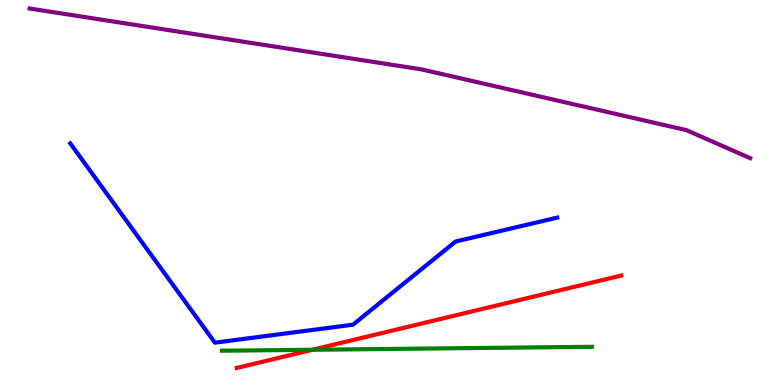[{'lines': ['blue', 'red'], 'intersections': []}, {'lines': ['green', 'red'], 'intersections': [{'x': 4.03, 'y': 0.915}]}, {'lines': ['purple', 'red'], 'intersections': []}, {'lines': ['blue', 'green'], 'intersections': []}, {'lines': ['blue', 'purple'], 'intersections': []}, {'lines': ['green', 'purple'], 'intersections': []}]